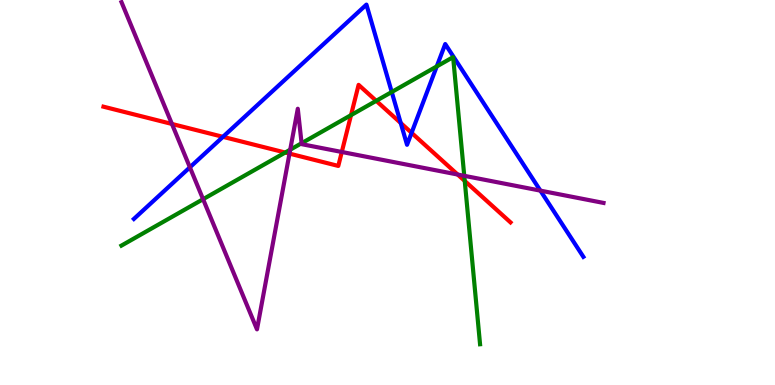[{'lines': ['blue', 'red'], 'intersections': [{'x': 2.88, 'y': 6.45}, {'x': 5.17, 'y': 6.81}, {'x': 5.31, 'y': 6.55}]}, {'lines': ['green', 'red'], 'intersections': [{'x': 3.68, 'y': 6.04}, {'x': 4.53, 'y': 7.01}, {'x': 4.85, 'y': 7.38}, {'x': 6.0, 'y': 5.3}]}, {'lines': ['purple', 'red'], 'intersections': [{'x': 2.22, 'y': 6.78}, {'x': 3.74, 'y': 6.01}, {'x': 4.41, 'y': 6.05}, {'x': 5.91, 'y': 5.47}]}, {'lines': ['blue', 'green'], 'intersections': [{'x': 5.05, 'y': 7.61}, {'x': 5.64, 'y': 8.27}]}, {'lines': ['blue', 'purple'], 'intersections': [{'x': 2.45, 'y': 5.65}, {'x': 6.97, 'y': 5.05}]}, {'lines': ['green', 'purple'], 'intersections': [{'x': 2.62, 'y': 4.83}, {'x': 3.74, 'y': 6.11}, {'x': 3.89, 'y': 6.28}, {'x': 5.99, 'y': 5.43}]}]